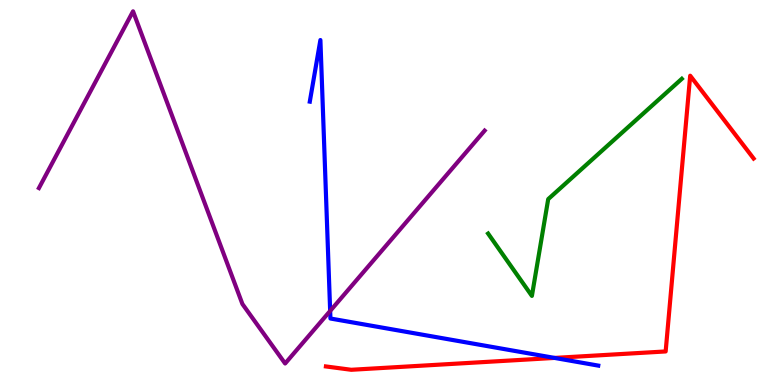[{'lines': ['blue', 'red'], 'intersections': [{'x': 7.16, 'y': 0.703}]}, {'lines': ['green', 'red'], 'intersections': []}, {'lines': ['purple', 'red'], 'intersections': []}, {'lines': ['blue', 'green'], 'intersections': []}, {'lines': ['blue', 'purple'], 'intersections': [{'x': 4.26, 'y': 1.92}]}, {'lines': ['green', 'purple'], 'intersections': []}]